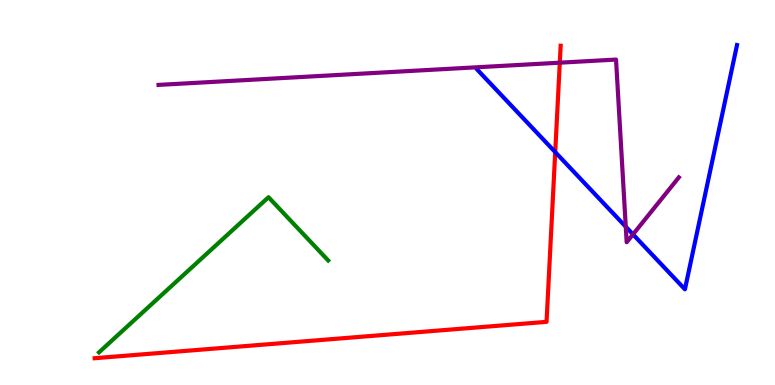[{'lines': ['blue', 'red'], 'intersections': [{'x': 7.16, 'y': 6.05}]}, {'lines': ['green', 'red'], 'intersections': []}, {'lines': ['purple', 'red'], 'intersections': [{'x': 7.22, 'y': 8.37}]}, {'lines': ['blue', 'green'], 'intersections': []}, {'lines': ['blue', 'purple'], 'intersections': [{'x': 8.07, 'y': 4.11}, {'x': 8.17, 'y': 3.91}]}, {'lines': ['green', 'purple'], 'intersections': []}]